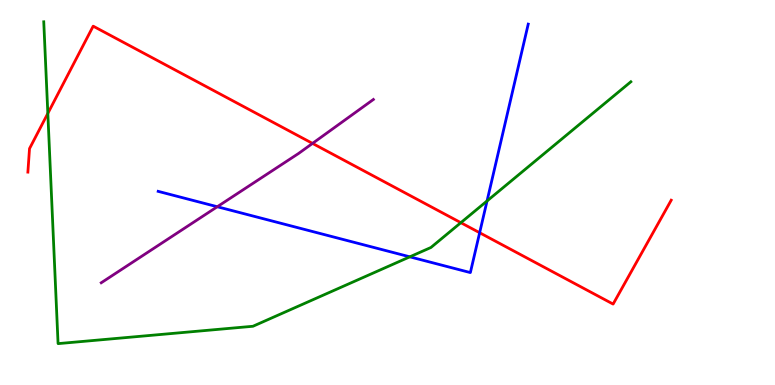[{'lines': ['blue', 'red'], 'intersections': [{'x': 6.19, 'y': 3.95}]}, {'lines': ['green', 'red'], 'intersections': [{'x': 0.617, 'y': 7.05}, {'x': 5.95, 'y': 4.22}]}, {'lines': ['purple', 'red'], 'intersections': [{'x': 4.03, 'y': 6.28}]}, {'lines': ['blue', 'green'], 'intersections': [{'x': 5.29, 'y': 3.33}, {'x': 6.28, 'y': 4.78}]}, {'lines': ['blue', 'purple'], 'intersections': [{'x': 2.8, 'y': 4.63}]}, {'lines': ['green', 'purple'], 'intersections': []}]